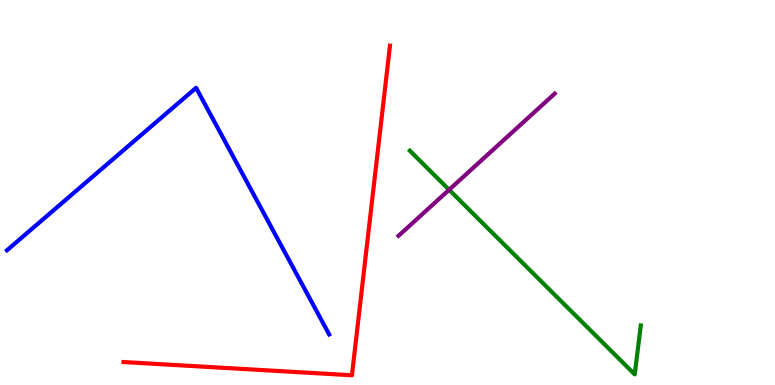[{'lines': ['blue', 'red'], 'intersections': []}, {'lines': ['green', 'red'], 'intersections': []}, {'lines': ['purple', 'red'], 'intersections': []}, {'lines': ['blue', 'green'], 'intersections': []}, {'lines': ['blue', 'purple'], 'intersections': []}, {'lines': ['green', 'purple'], 'intersections': [{'x': 5.79, 'y': 5.07}]}]